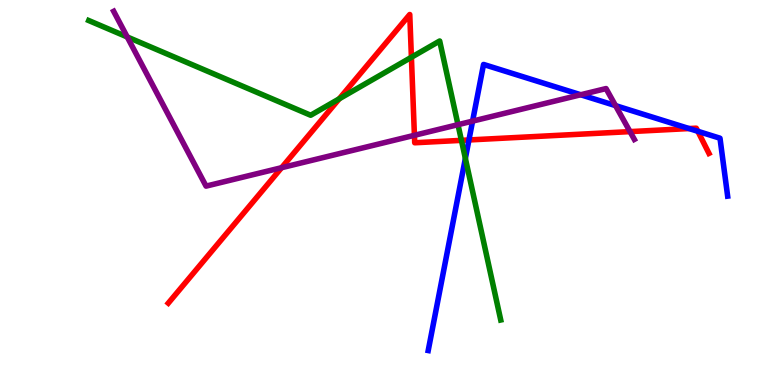[{'lines': ['blue', 'red'], 'intersections': [{'x': 6.05, 'y': 6.36}, {'x': 8.89, 'y': 6.66}, {'x': 9.0, 'y': 6.59}]}, {'lines': ['green', 'red'], 'intersections': [{'x': 4.38, 'y': 7.43}, {'x': 5.31, 'y': 8.51}, {'x': 5.95, 'y': 6.35}]}, {'lines': ['purple', 'red'], 'intersections': [{'x': 3.63, 'y': 5.64}, {'x': 5.35, 'y': 6.49}, {'x': 8.13, 'y': 6.58}]}, {'lines': ['blue', 'green'], 'intersections': [{'x': 6.0, 'y': 5.89}]}, {'lines': ['blue', 'purple'], 'intersections': [{'x': 6.1, 'y': 6.85}, {'x': 7.49, 'y': 7.54}, {'x': 7.94, 'y': 7.26}]}, {'lines': ['green', 'purple'], 'intersections': [{'x': 1.64, 'y': 9.04}, {'x': 5.91, 'y': 6.76}]}]